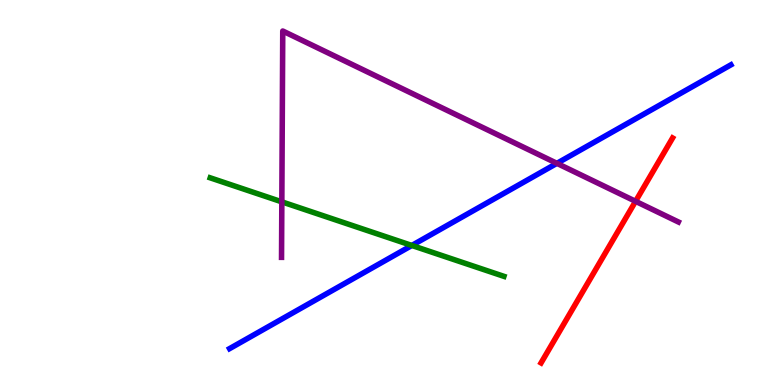[{'lines': ['blue', 'red'], 'intersections': []}, {'lines': ['green', 'red'], 'intersections': []}, {'lines': ['purple', 'red'], 'intersections': [{'x': 8.2, 'y': 4.77}]}, {'lines': ['blue', 'green'], 'intersections': [{'x': 5.31, 'y': 3.62}]}, {'lines': ['blue', 'purple'], 'intersections': [{'x': 7.19, 'y': 5.76}]}, {'lines': ['green', 'purple'], 'intersections': [{'x': 3.64, 'y': 4.76}]}]